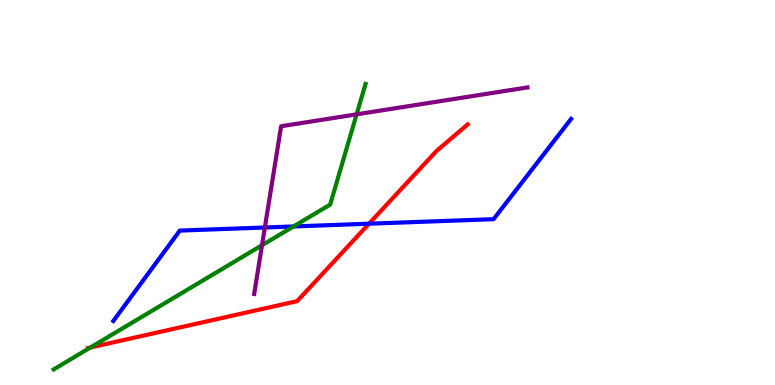[{'lines': ['blue', 'red'], 'intersections': [{'x': 4.76, 'y': 4.19}]}, {'lines': ['green', 'red'], 'intersections': [{'x': 1.17, 'y': 0.975}]}, {'lines': ['purple', 'red'], 'intersections': []}, {'lines': ['blue', 'green'], 'intersections': [{'x': 3.79, 'y': 4.12}]}, {'lines': ['blue', 'purple'], 'intersections': [{'x': 3.42, 'y': 4.09}]}, {'lines': ['green', 'purple'], 'intersections': [{'x': 3.38, 'y': 3.63}, {'x': 4.6, 'y': 7.03}]}]